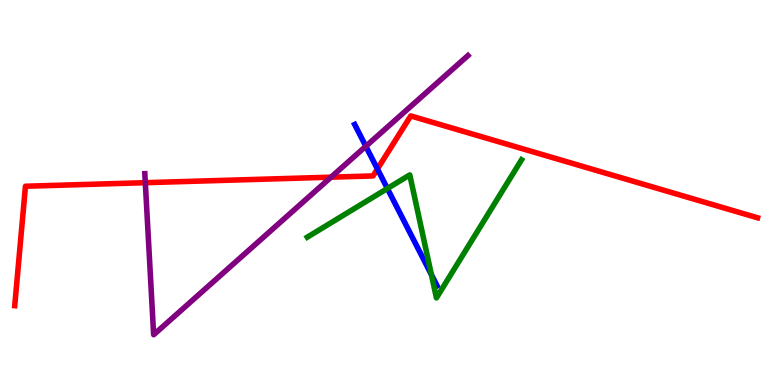[{'lines': ['blue', 'red'], 'intersections': [{'x': 4.87, 'y': 5.61}]}, {'lines': ['green', 'red'], 'intersections': []}, {'lines': ['purple', 'red'], 'intersections': [{'x': 1.87, 'y': 5.25}, {'x': 4.27, 'y': 5.4}]}, {'lines': ['blue', 'green'], 'intersections': [{'x': 5.0, 'y': 5.1}, {'x': 5.57, 'y': 2.87}]}, {'lines': ['blue', 'purple'], 'intersections': [{'x': 4.72, 'y': 6.2}]}, {'lines': ['green', 'purple'], 'intersections': []}]